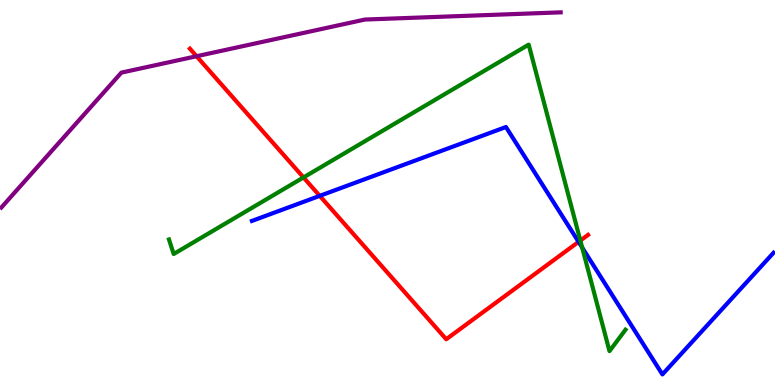[{'lines': ['blue', 'red'], 'intersections': [{'x': 4.13, 'y': 4.91}, {'x': 7.47, 'y': 3.72}]}, {'lines': ['green', 'red'], 'intersections': [{'x': 3.92, 'y': 5.39}, {'x': 7.49, 'y': 3.75}]}, {'lines': ['purple', 'red'], 'intersections': [{'x': 2.54, 'y': 8.54}]}, {'lines': ['blue', 'green'], 'intersections': [{'x': 7.51, 'y': 3.57}]}, {'lines': ['blue', 'purple'], 'intersections': []}, {'lines': ['green', 'purple'], 'intersections': []}]